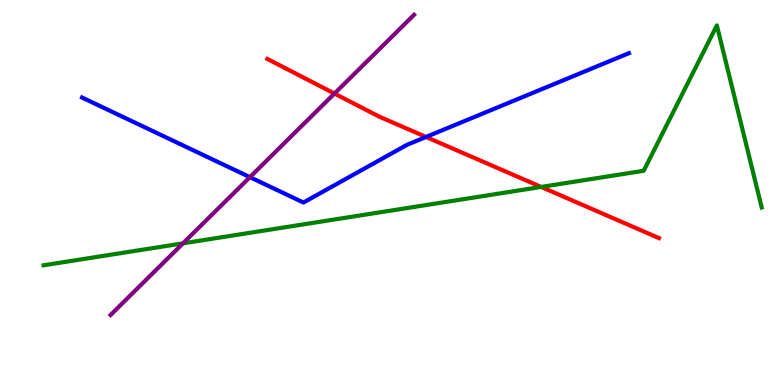[{'lines': ['blue', 'red'], 'intersections': [{'x': 5.5, 'y': 6.44}]}, {'lines': ['green', 'red'], 'intersections': [{'x': 6.98, 'y': 5.14}]}, {'lines': ['purple', 'red'], 'intersections': [{'x': 4.32, 'y': 7.57}]}, {'lines': ['blue', 'green'], 'intersections': []}, {'lines': ['blue', 'purple'], 'intersections': [{'x': 3.22, 'y': 5.4}]}, {'lines': ['green', 'purple'], 'intersections': [{'x': 2.36, 'y': 3.68}]}]